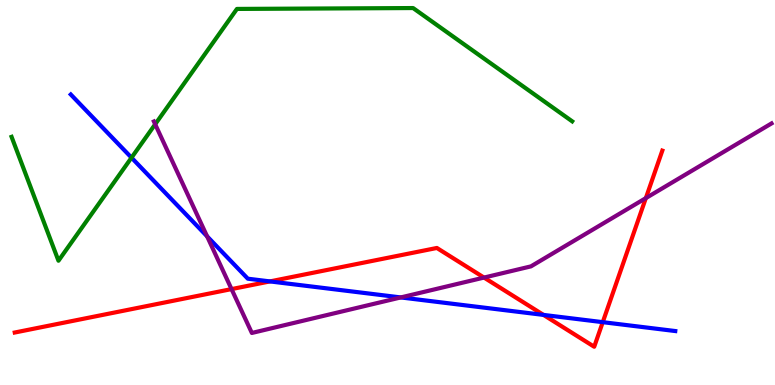[{'lines': ['blue', 'red'], 'intersections': [{'x': 3.48, 'y': 2.69}, {'x': 7.01, 'y': 1.82}, {'x': 7.78, 'y': 1.63}]}, {'lines': ['green', 'red'], 'intersections': []}, {'lines': ['purple', 'red'], 'intersections': [{'x': 2.99, 'y': 2.49}, {'x': 6.25, 'y': 2.79}, {'x': 8.33, 'y': 4.85}]}, {'lines': ['blue', 'green'], 'intersections': [{'x': 1.7, 'y': 5.9}]}, {'lines': ['blue', 'purple'], 'intersections': [{'x': 2.67, 'y': 3.86}, {'x': 5.17, 'y': 2.27}]}, {'lines': ['green', 'purple'], 'intersections': [{'x': 2.0, 'y': 6.77}]}]